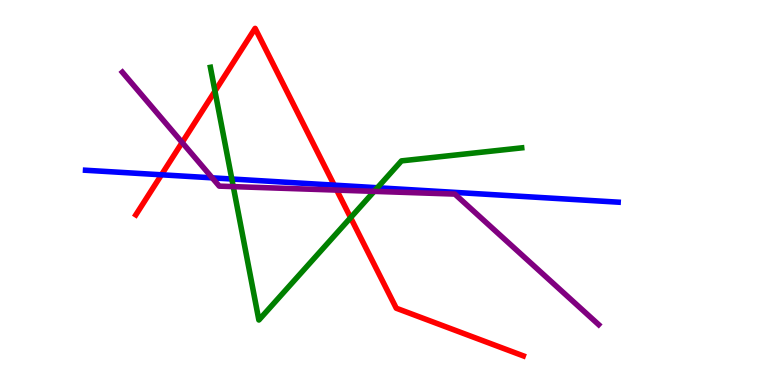[{'lines': ['blue', 'red'], 'intersections': [{'x': 2.08, 'y': 5.46}, {'x': 4.31, 'y': 5.19}]}, {'lines': ['green', 'red'], 'intersections': [{'x': 2.77, 'y': 7.63}, {'x': 4.52, 'y': 4.35}]}, {'lines': ['purple', 'red'], 'intersections': [{'x': 2.35, 'y': 6.3}, {'x': 4.34, 'y': 5.06}]}, {'lines': ['blue', 'green'], 'intersections': [{'x': 2.99, 'y': 5.35}, {'x': 4.87, 'y': 5.12}]}, {'lines': ['blue', 'purple'], 'intersections': [{'x': 2.74, 'y': 5.38}]}, {'lines': ['green', 'purple'], 'intersections': [{'x': 3.01, 'y': 5.15}, {'x': 4.83, 'y': 5.03}]}]